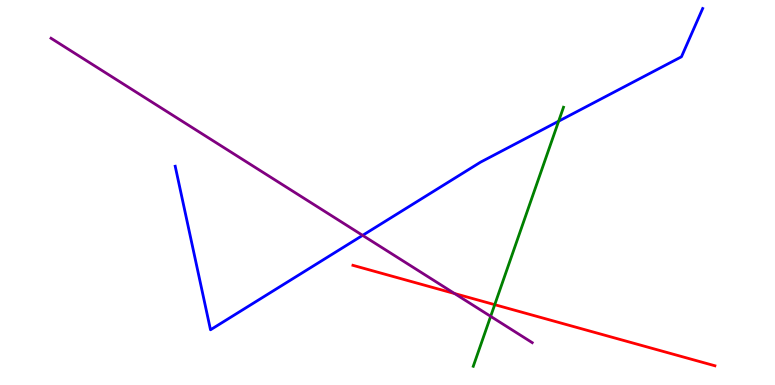[{'lines': ['blue', 'red'], 'intersections': []}, {'lines': ['green', 'red'], 'intersections': [{'x': 6.38, 'y': 2.09}]}, {'lines': ['purple', 'red'], 'intersections': [{'x': 5.87, 'y': 2.38}]}, {'lines': ['blue', 'green'], 'intersections': [{'x': 7.21, 'y': 6.85}]}, {'lines': ['blue', 'purple'], 'intersections': [{'x': 4.68, 'y': 3.89}]}, {'lines': ['green', 'purple'], 'intersections': [{'x': 6.33, 'y': 1.78}]}]